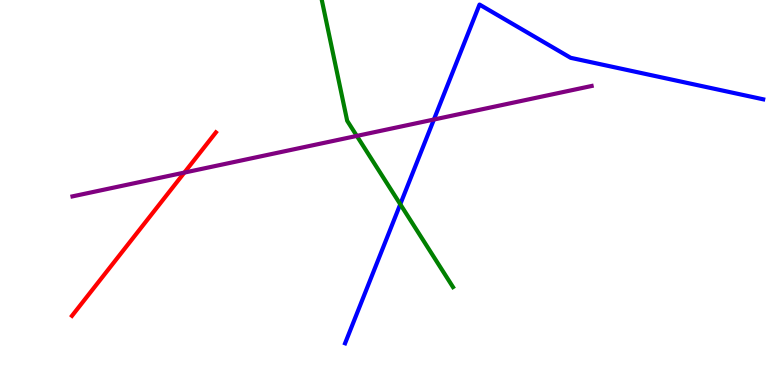[{'lines': ['blue', 'red'], 'intersections': []}, {'lines': ['green', 'red'], 'intersections': []}, {'lines': ['purple', 'red'], 'intersections': [{'x': 2.38, 'y': 5.52}]}, {'lines': ['blue', 'green'], 'intersections': [{'x': 5.16, 'y': 4.7}]}, {'lines': ['blue', 'purple'], 'intersections': [{'x': 5.6, 'y': 6.9}]}, {'lines': ['green', 'purple'], 'intersections': [{'x': 4.6, 'y': 6.47}]}]